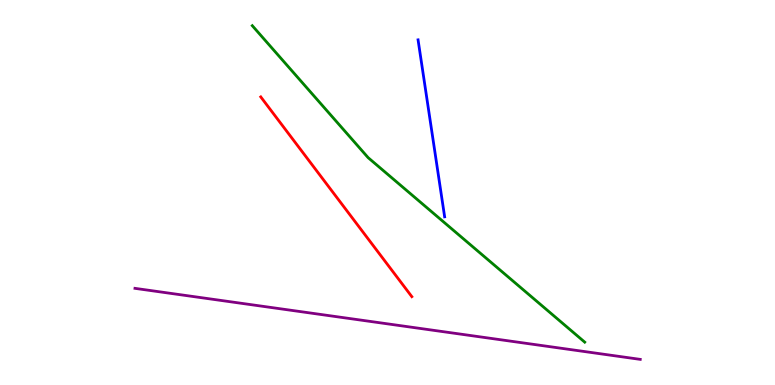[{'lines': ['blue', 'red'], 'intersections': []}, {'lines': ['green', 'red'], 'intersections': []}, {'lines': ['purple', 'red'], 'intersections': []}, {'lines': ['blue', 'green'], 'intersections': []}, {'lines': ['blue', 'purple'], 'intersections': []}, {'lines': ['green', 'purple'], 'intersections': []}]